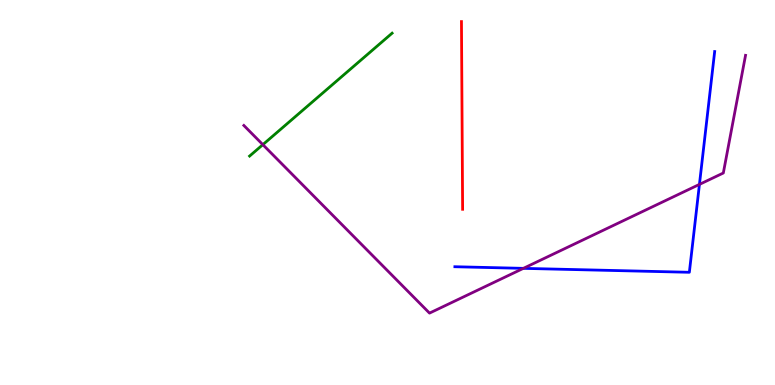[{'lines': ['blue', 'red'], 'intersections': []}, {'lines': ['green', 'red'], 'intersections': []}, {'lines': ['purple', 'red'], 'intersections': []}, {'lines': ['blue', 'green'], 'intersections': []}, {'lines': ['blue', 'purple'], 'intersections': [{'x': 6.75, 'y': 3.03}, {'x': 9.02, 'y': 5.21}]}, {'lines': ['green', 'purple'], 'intersections': [{'x': 3.39, 'y': 6.24}]}]